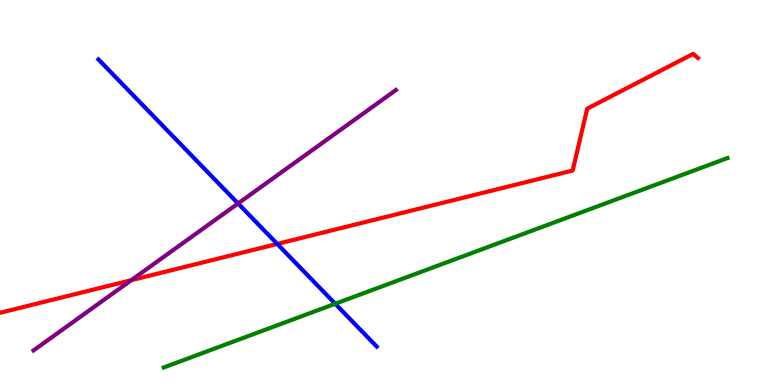[{'lines': ['blue', 'red'], 'intersections': [{'x': 3.58, 'y': 3.66}]}, {'lines': ['green', 'red'], 'intersections': []}, {'lines': ['purple', 'red'], 'intersections': [{'x': 1.69, 'y': 2.72}]}, {'lines': ['blue', 'green'], 'intersections': [{'x': 4.33, 'y': 2.11}]}, {'lines': ['blue', 'purple'], 'intersections': [{'x': 3.07, 'y': 4.71}]}, {'lines': ['green', 'purple'], 'intersections': []}]